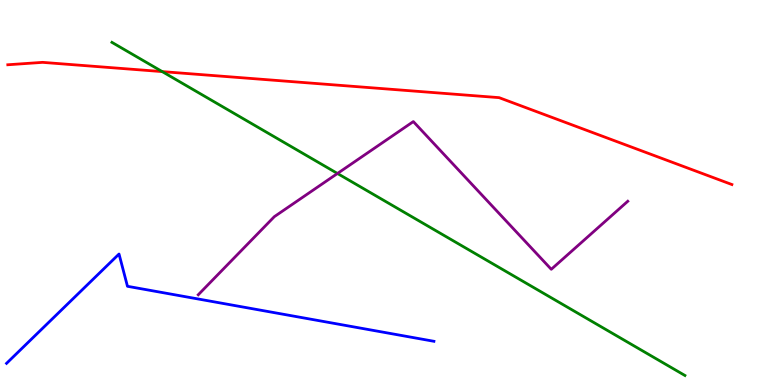[{'lines': ['blue', 'red'], 'intersections': []}, {'lines': ['green', 'red'], 'intersections': [{'x': 2.09, 'y': 8.14}]}, {'lines': ['purple', 'red'], 'intersections': []}, {'lines': ['blue', 'green'], 'intersections': []}, {'lines': ['blue', 'purple'], 'intersections': []}, {'lines': ['green', 'purple'], 'intersections': [{'x': 4.35, 'y': 5.49}]}]